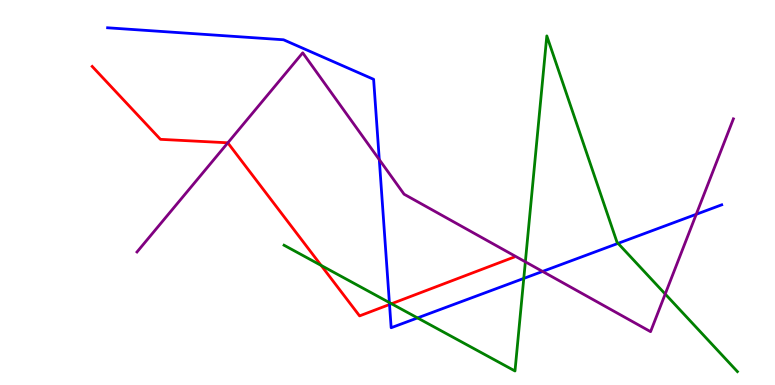[{'lines': ['blue', 'red'], 'intersections': [{'x': 5.03, 'y': 2.09}]}, {'lines': ['green', 'red'], 'intersections': [{'x': 4.14, 'y': 3.11}, {'x': 5.05, 'y': 2.11}]}, {'lines': ['purple', 'red'], 'intersections': [{'x': 2.94, 'y': 6.29}]}, {'lines': ['blue', 'green'], 'intersections': [{'x': 5.02, 'y': 2.14}, {'x': 5.39, 'y': 1.74}, {'x': 6.76, 'y': 2.77}, {'x': 7.98, 'y': 3.68}]}, {'lines': ['blue', 'purple'], 'intersections': [{'x': 4.89, 'y': 5.85}, {'x': 7.0, 'y': 2.95}, {'x': 8.98, 'y': 4.43}]}, {'lines': ['green', 'purple'], 'intersections': [{'x': 6.78, 'y': 3.2}, {'x': 8.58, 'y': 2.36}]}]